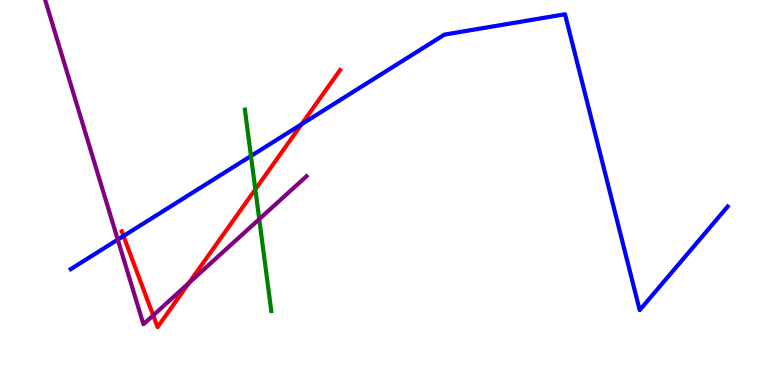[{'lines': ['blue', 'red'], 'intersections': [{'x': 1.59, 'y': 3.87}, {'x': 3.89, 'y': 6.77}]}, {'lines': ['green', 'red'], 'intersections': [{'x': 3.29, 'y': 5.08}]}, {'lines': ['purple', 'red'], 'intersections': [{'x': 1.98, 'y': 1.81}, {'x': 2.44, 'y': 2.65}]}, {'lines': ['blue', 'green'], 'intersections': [{'x': 3.24, 'y': 5.95}]}, {'lines': ['blue', 'purple'], 'intersections': [{'x': 1.52, 'y': 3.78}]}, {'lines': ['green', 'purple'], 'intersections': [{'x': 3.35, 'y': 4.31}]}]